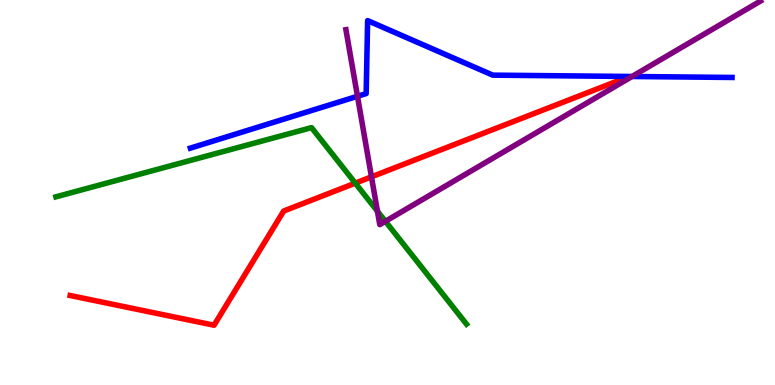[{'lines': ['blue', 'red'], 'intersections': []}, {'lines': ['green', 'red'], 'intersections': [{'x': 4.58, 'y': 5.24}]}, {'lines': ['purple', 'red'], 'intersections': [{'x': 4.79, 'y': 5.41}]}, {'lines': ['blue', 'green'], 'intersections': []}, {'lines': ['blue', 'purple'], 'intersections': [{'x': 4.61, 'y': 7.5}, {'x': 8.16, 'y': 8.01}]}, {'lines': ['green', 'purple'], 'intersections': [{'x': 4.87, 'y': 4.51}, {'x': 4.97, 'y': 4.25}]}]